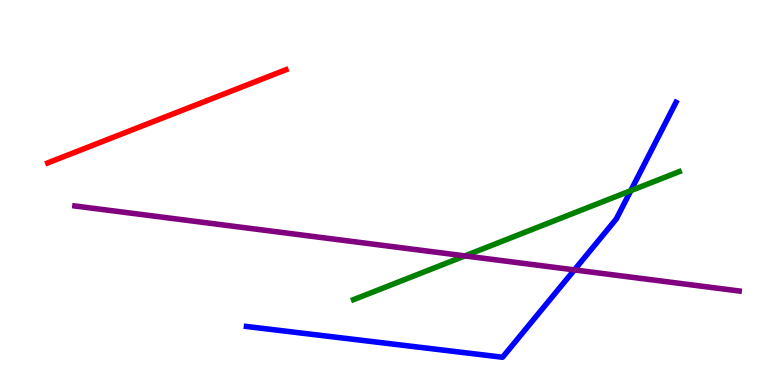[{'lines': ['blue', 'red'], 'intersections': []}, {'lines': ['green', 'red'], 'intersections': []}, {'lines': ['purple', 'red'], 'intersections': []}, {'lines': ['blue', 'green'], 'intersections': [{'x': 8.14, 'y': 5.05}]}, {'lines': ['blue', 'purple'], 'intersections': [{'x': 7.41, 'y': 2.99}]}, {'lines': ['green', 'purple'], 'intersections': [{'x': 6.0, 'y': 3.35}]}]